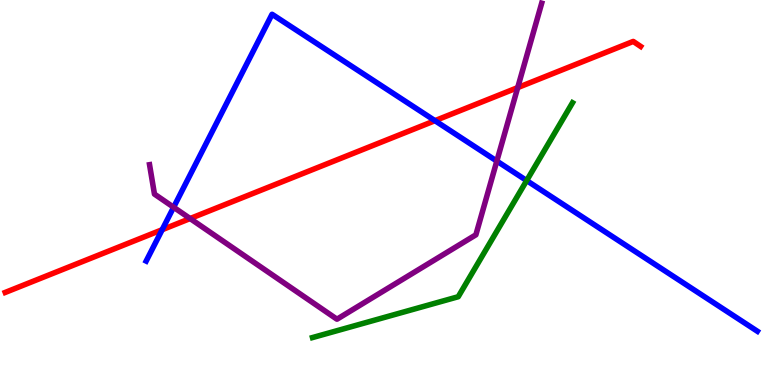[{'lines': ['blue', 'red'], 'intersections': [{'x': 2.09, 'y': 4.03}, {'x': 5.61, 'y': 6.87}]}, {'lines': ['green', 'red'], 'intersections': []}, {'lines': ['purple', 'red'], 'intersections': [{'x': 2.45, 'y': 4.32}, {'x': 6.68, 'y': 7.72}]}, {'lines': ['blue', 'green'], 'intersections': [{'x': 6.8, 'y': 5.31}]}, {'lines': ['blue', 'purple'], 'intersections': [{'x': 2.24, 'y': 4.62}, {'x': 6.41, 'y': 5.82}]}, {'lines': ['green', 'purple'], 'intersections': []}]